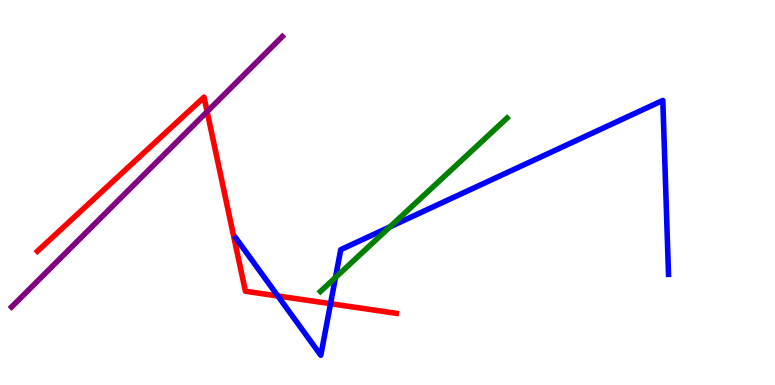[{'lines': ['blue', 'red'], 'intersections': [{'x': 3.59, 'y': 2.31}, {'x': 4.27, 'y': 2.11}]}, {'lines': ['green', 'red'], 'intersections': []}, {'lines': ['purple', 'red'], 'intersections': [{'x': 2.67, 'y': 7.1}]}, {'lines': ['blue', 'green'], 'intersections': [{'x': 4.33, 'y': 2.79}, {'x': 5.03, 'y': 4.11}]}, {'lines': ['blue', 'purple'], 'intersections': []}, {'lines': ['green', 'purple'], 'intersections': []}]